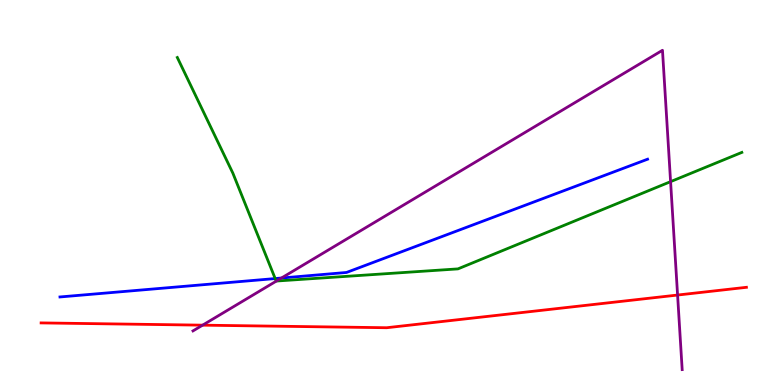[{'lines': ['blue', 'red'], 'intersections': []}, {'lines': ['green', 'red'], 'intersections': []}, {'lines': ['purple', 'red'], 'intersections': [{'x': 2.61, 'y': 1.55}, {'x': 8.74, 'y': 2.34}]}, {'lines': ['blue', 'green'], 'intersections': [{'x': 3.55, 'y': 2.76}]}, {'lines': ['blue', 'purple'], 'intersections': [{'x': 3.63, 'y': 2.78}]}, {'lines': ['green', 'purple'], 'intersections': [{'x': 3.57, 'y': 2.7}, {'x': 8.65, 'y': 5.28}]}]